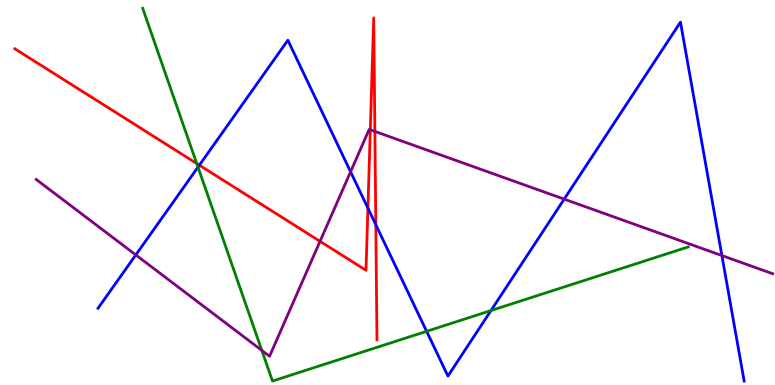[{'lines': ['blue', 'red'], 'intersections': [{'x': 2.57, 'y': 5.71}, {'x': 4.75, 'y': 4.59}, {'x': 4.85, 'y': 4.16}]}, {'lines': ['green', 'red'], 'intersections': [{'x': 2.54, 'y': 5.75}]}, {'lines': ['purple', 'red'], 'intersections': [{'x': 4.13, 'y': 3.73}, {'x': 4.78, 'y': 6.63}, {'x': 4.84, 'y': 6.59}]}, {'lines': ['blue', 'green'], 'intersections': [{'x': 2.55, 'y': 5.66}, {'x': 5.5, 'y': 1.39}, {'x': 6.34, 'y': 1.93}]}, {'lines': ['blue', 'purple'], 'intersections': [{'x': 1.75, 'y': 3.38}, {'x': 4.52, 'y': 5.54}, {'x': 7.28, 'y': 4.83}, {'x': 9.31, 'y': 3.36}]}, {'lines': ['green', 'purple'], 'intersections': [{'x': 3.38, 'y': 0.898}]}]